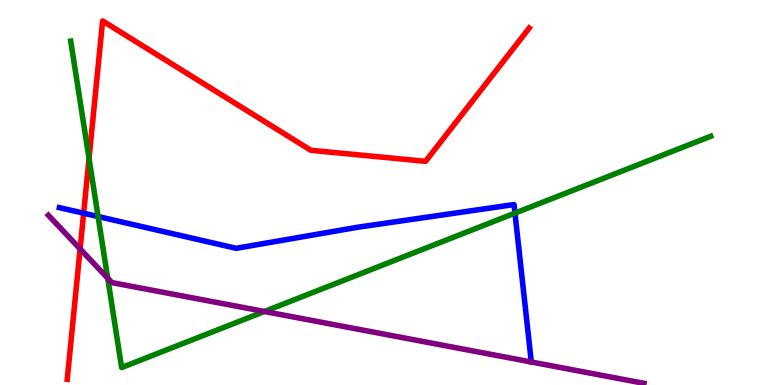[{'lines': ['blue', 'red'], 'intersections': [{'x': 1.08, 'y': 4.46}]}, {'lines': ['green', 'red'], 'intersections': [{'x': 1.15, 'y': 5.88}]}, {'lines': ['purple', 'red'], 'intersections': [{'x': 1.03, 'y': 3.53}]}, {'lines': ['blue', 'green'], 'intersections': [{'x': 1.27, 'y': 4.38}, {'x': 6.64, 'y': 4.46}]}, {'lines': ['blue', 'purple'], 'intersections': []}, {'lines': ['green', 'purple'], 'intersections': [{'x': 1.39, 'y': 2.78}, {'x': 3.41, 'y': 1.91}]}]